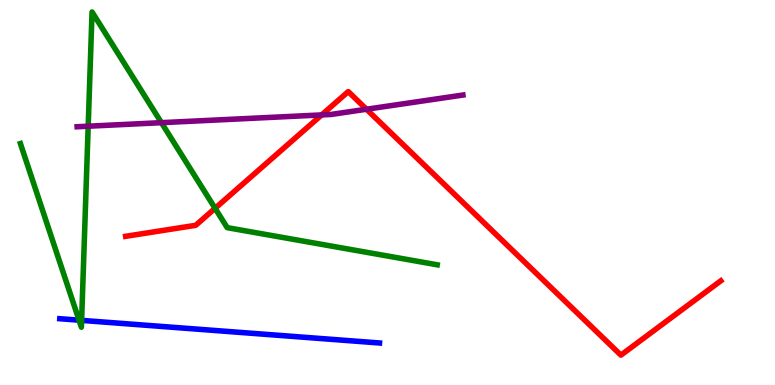[{'lines': ['blue', 'red'], 'intersections': []}, {'lines': ['green', 'red'], 'intersections': [{'x': 2.78, 'y': 4.59}]}, {'lines': ['purple', 'red'], 'intersections': [{'x': 4.15, 'y': 7.02}, {'x': 4.73, 'y': 7.16}]}, {'lines': ['blue', 'green'], 'intersections': [{'x': 1.02, 'y': 1.68}, {'x': 1.05, 'y': 1.68}]}, {'lines': ['blue', 'purple'], 'intersections': []}, {'lines': ['green', 'purple'], 'intersections': [{'x': 1.14, 'y': 6.72}, {'x': 2.08, 'y': 6.81}]}]